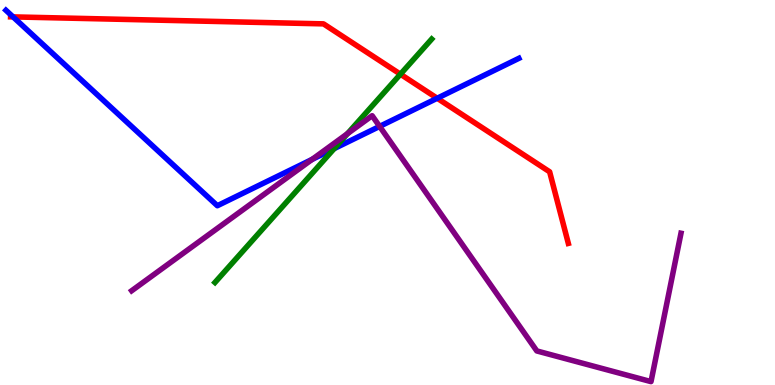[{'lines': ['blue', 'red'], 'intersections': [{'x': 0.169, 'y': 9.56}, {'x': 5.64, 'y': 7.45}]}, {'lines': ['green', 'red'], 'intersections': [{'x': 5.17, 'y': 8.07}]}, {'lines': ['purple', 'red'], 'intersections': []}, {'lines': ['blue', 'green'], 'intersections': [{'x': 4.31, 'y': 6.14}]}, {'lines': ['blue', 'purple'], 'intersections': [{'x': 4.03, 'y': 5.86}, {'x': 4.9, 'y': 6.72}]}, {'lines': ['green', 'purple'], 'intersections': [{'x': 4.48, 'y': 6.53}]}]